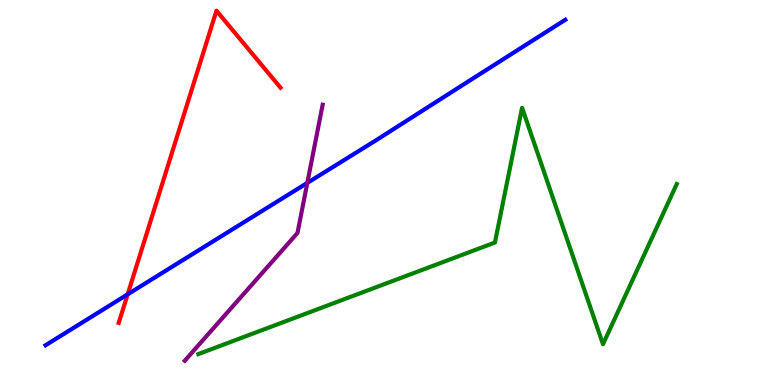[{'lines': ['blue', 'red'], 'intersections': [{'x': 1.65, 'y': 2.36}]}, {'lines': ['green', 'red'], 'intersections': []}, {'lines': ['purple', 'red'], 'intersections': []}, {'lines': ['blue', 'green'], 'intersections': []}, {'lines': ['blue', 'purple'], 'intersections': [{'x': 3.97, 'y': 5.25}]}, {'lines': ['green', 'purple'], 'intersections': []}]